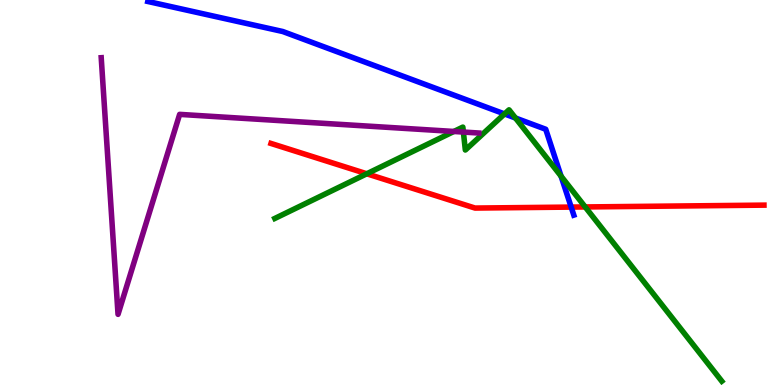[{'lines': ['blue', 'red'], 'intersections': [{'x': 7.37, 'y': 4.62}]}, {'lines': ['green', 'red'], 'intersections': [{'x': 4.73, 'y': 5.49}, {'x': 7.55, 'y': 4.62}]}, {'lines': ['purple', 'red'], 'intersections': []}, {'lines': ['blue', 'green'], 'intersections': [{'x': 6.51, 'y': 7.04}, {'x': 6.65, 'y': 6.93}, {'x': 7.24, 'y': 5.42}]}, {'lines': ['blue', 'purple'], 'intersections': []}, {'lines': ['green', 'purple'], 'intersections': [{'x': 5.86, 'y': 6.59}, {'x': 5.98, 'y': 6.57}]}]